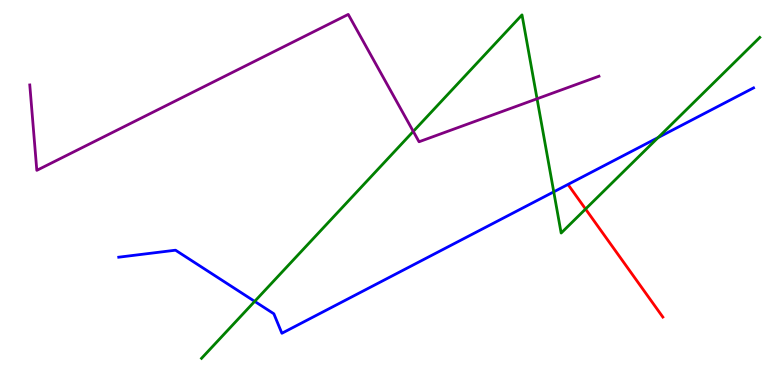[{'lines': ['blue', 'red'], 'intersections': []}, {'lines': ['green', 'red'], 'intersections': [{'x': 7.56, 'y': 4.57}]}, {'lines': ['purple', 'red'], 'intersections': []}, {'lines': ['blue', 'green'], 'intersections': [{'x': 3.29, 'y': 2.17}, {'x': 7.15, 'y': 5.02}, {'x': 8.49, 'y': 6.43}]}, {'lines': ['blue', 'purple'], 'intersections': []}, {'lines': ['green', 'purple'], 'intersections': [{'x': 5.33, 'y': 6.59}, {'x': 6.93, 'y': 7.43}]}]